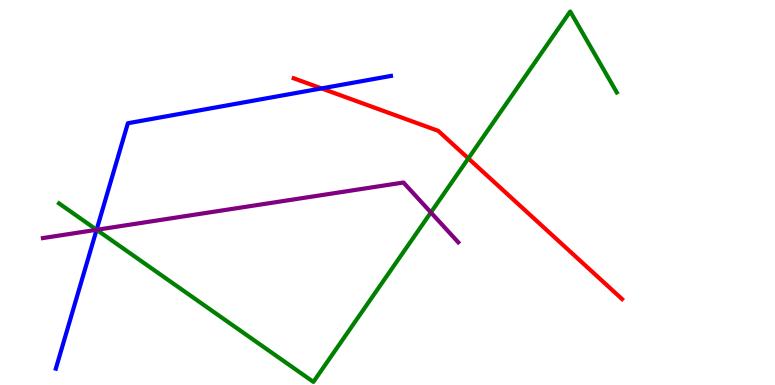[{'lines': ['blue', 'red'], 'intersections': [{'x': 4.15, 'y': 7.7}]}, {'lines': ['green', 'red'], 'intersections': [{'x': 6.04, 'y': 5.89}]}, {'lines': ['purple', 'red'], 'intersections': []}, {'lines': ['blue', 'green'], 'intersections': [{'x': 1.25, 'y': 4.03}]}, {'lines': ['blue', 'purple'], 'intersections': [{'x': 1.25, 'y': 4.03}]}, {'lines': ['green', 'purple'], 'intersections': [{'x': 1.25, 'y': 4.03}, {'x': 5.56, 'y': 4.48}]}]